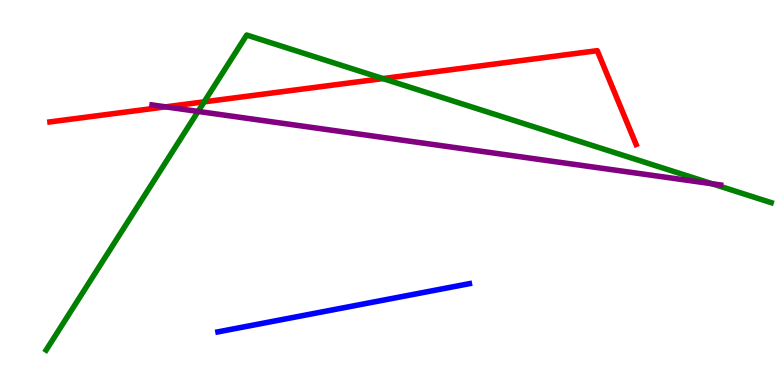[{'lines': ['blue', 'red'], 'intersections': []}, {'lines': ['green', 'red'], 'intersections': [{'x': 2.63, 'y': 7.35}, {'x': 4.94, 'y': 7.96}]}, {'lines': ['purple', 'red'], 'intersections': [{'x': 2.14, 'y': 7.22}]}, {'lines': ['blue', 'green'], 'intersections': []}, {'lines': ['blue', 'purple'], 'intersections': []}, {'lines': ['green', 'purple'], 'intersections': [{'x': 2.56, 'y': 7.11}, {'x': 9.19, 'y': 5.23}]}]